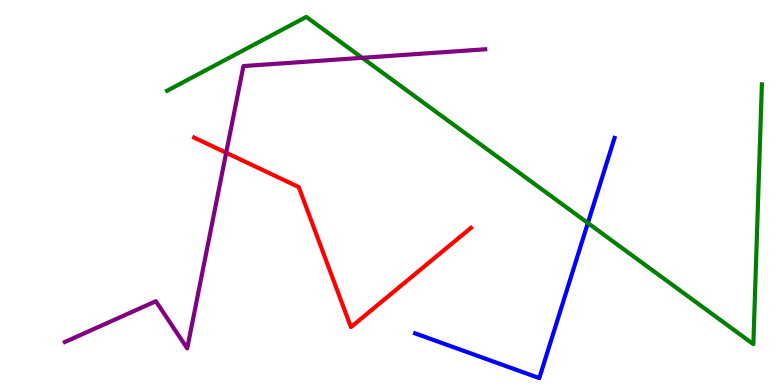[{'lines': ['blue', 'red'], 'intersections': []}, {'lines': ['green', 'red'], 'intersections': []}, {'lines': ['purple', 'red'], 'intersections': [{'x': 2.92, 'y': 6.03}]}, {'lines': ['blue', 'green'], 'intersections': [{'x': 7.59, 'y': 4.21}]}, {'lines': ['blue', 'purple'], 'intersections': []}, {'lines': ['green', 'purple'], 'intersections': [{'x': 4.67, 'y': 8.5}]}]